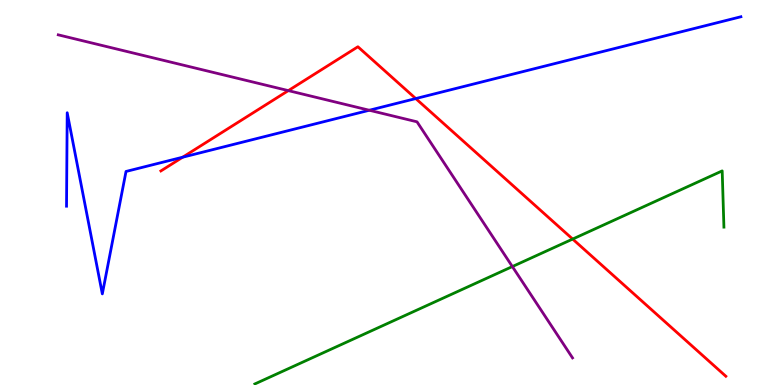[{'lines': ['blue', 'red'], 'intersections': [{'x': 2.36, 'y': 5.92}, {'x': 5.36, 'y': 7.44}]}, {'lines': ['green', 'red'], 'intersections': [{'x': 7.39, 'y': 3.79}]}, {'lines': ['purple', 'red'], 'intersections': [{'x': 3.72, 'y': 7.65}]}, {'lines': ['blue', 'green'], 'intersections': []}, {'lines': ['blue', 'purple'], 'intersections': [{'x': 4.77, 'y': 7.14}]}, {'lines': ['green', 'purple'], 'intersections': [{'x': 6.61, 'y': 3.08}]}]